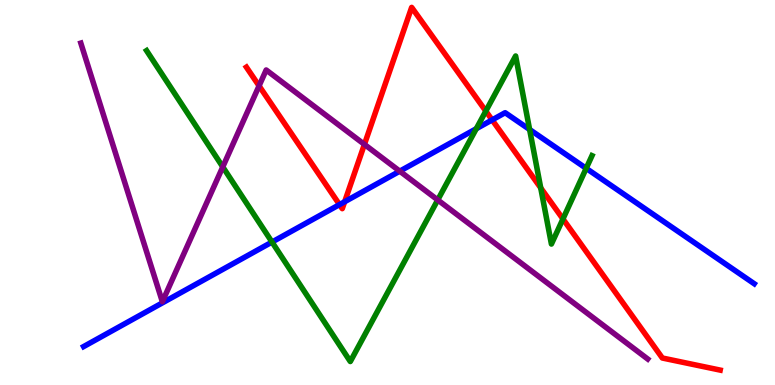[{'lines': ['blue', 'red'], 'intersections': [{'x': 4.38, 'y': 4.69}, {'x': 4.45, 'y': 4.76}, {'x': 6.35, 'y': 6.89}]}, {'lines': ['green', 'red'], 'intersections': [{'x': 6.27, 'y': 7.11}, {'x': 6.98, 'y': 5.12}, {'x': 7.26, 'y': 4.31}]}, {'lines': ['purple', 'red'], 'intersections': [{'x': 3.34, 'y': 7.77}, {'x': 4.7, 'y': 6.25}]}, {'lines': ['blue', 'green'], 'intersections': [{'x': 3.51, 'y': 3.71}, {'x': 6.15, 'y': 6.66}, {'x': 6.83, 'y': 6.64}, {'x': 7.56, 'y': 5.63}]}, {'lines': ['blue', 'purple'], 'intersections': [{'x': 5.16, 'y': 5.55}]}, {'lines': ['green', 'purple'], 'intersections': [{'x': 2.87, 'y': 5.66}, {'x': 5.65, 'y': 4.81}]}]